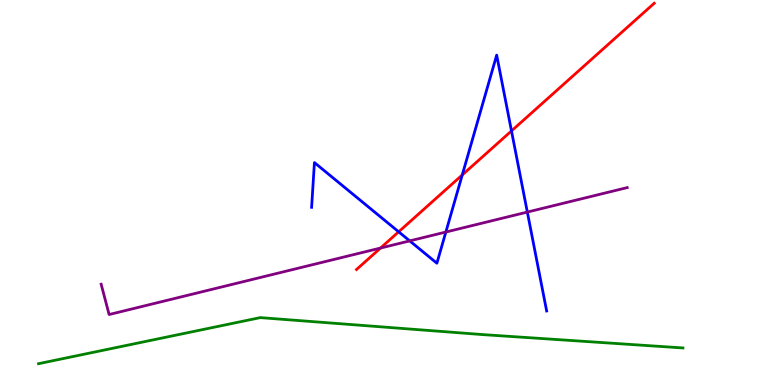[{'lines': ['blue', 'red'], 'intersections': [{'x': 5.14, 'y': 3.98}, {'x': 5.96, 'y': 5.46}, {'x': 6.6, 'y': 6.6}]}, {'lines': ['green', 'red'], 'intersections': []}, {'lines': ['purple', 'red'], 'intersections': [{'x': 4.91, 'y': 3.56}]}, {'lines': ['blue', 'green'], 'intersections': []}, {'lines': ['blue', 'purple'], 'intersections': [{'x': 5.29, 'y': 3.74}, {'x': 5.75, 'y': 3.97}, {'x': 6.8, 'y': 4.49}]}, {'lines': ['green', 'purple'], 'intersections': []}]